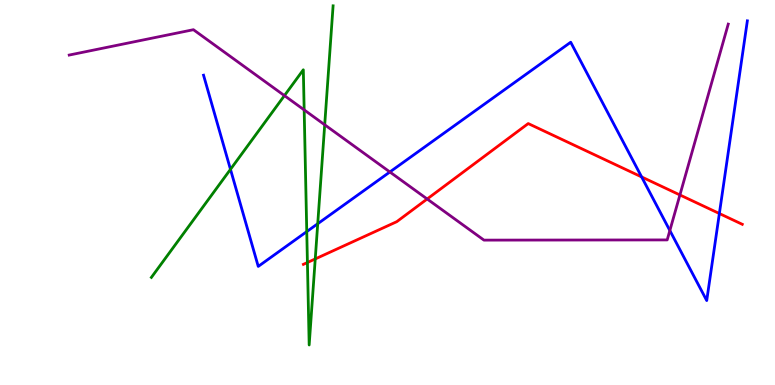[{'lines': ['blue', 'red'], 'intersections': [{'x': 8.28, 'y': 5.4}, {'x': 9.28, 'y': 4.45}]}, {'lines': ['green', 'red'], 'intersections': [{'x': 3.97, 'y': 3.18}, {'x': 4.07, 'y': 3.27}]}, {'lines': ['purple', 'red'], 'intersections': [{'x': 5.51, 'y': 4.83}, {'x': 8.77, 'y': 4.94}]}, {'lines': ['blue', 'green'], 'intersections': [{'x': 2.97, 'y': 5.6}, {'x': 3.96, 'y': 3.98}, {'x': 4.1, 'y': 4.19}]}, {'lines': ['blue', 'purple'], 'intersections': [{'x': 5.03, 'y': 5.53}, {'x': 8.64, 'y': 4.01}]}, {'lines': ['green', 'purple'], 'intersections': [{'x': 3.67, 'y': 7.52}, {'x': 3.92, 'y': 7.15}, {'x': 4.19, 'y': 6.76}]}]